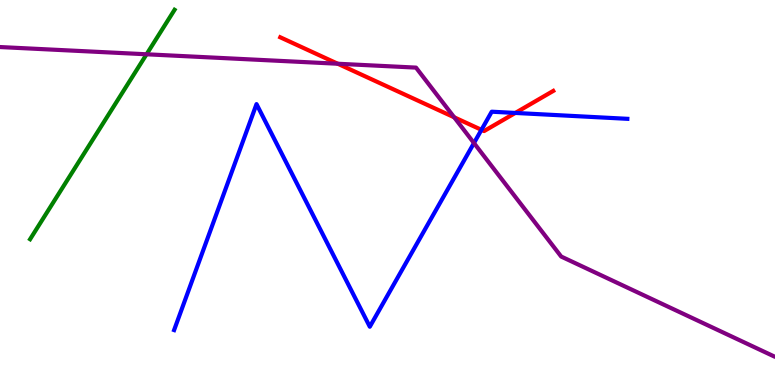[{'lines': ['blue', 'red'], 'intersections': [{'x': 6.21, 'y': 6.63}, {'x': 6.65, 'y': 7.07}]}, {'lines': ['green', 'red'], 'intersections': []}, {'lines': ['purple', 'red'], 'intersections': [{'x': 4.36, 'y': 8.34}, {'x': 5.86, 'y': 6.95}]}, {'lines': ['blue', 'green'], 'intersections': []}, {'lines': ['blue', 'purple'], 'intersections': [{'x': 6.12, 'y': 6.28}]}, {'lines': ['green', 'purple'], 'intersections': [{'x': 1.89, 'y': 8.59}]}]